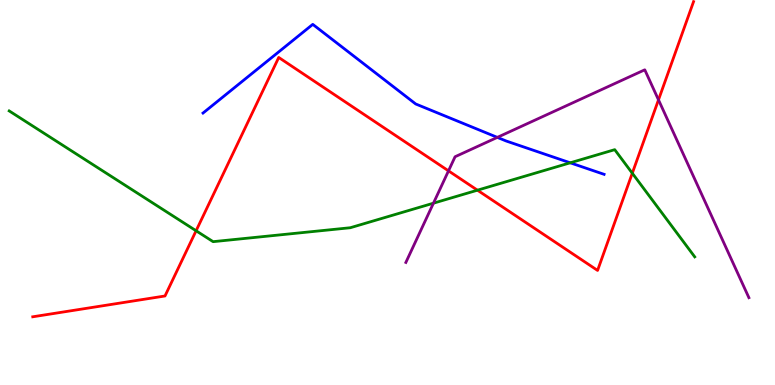[{'lines': ['blue', 'red'], 'intersections': []}, {'lines': ['green', 'red'], 'intersections': [{'x': 2.53, 'y': 4.01}, {'x': 6.16, 'y': 5.06}, {'x': 8.16, 'y': 5.5}]}, {'lines': ['purple', 'red'], 'intersections': [{'x': 5.79, 'y': 5.56}, {'x': 8.5, 'y': 7.41}]}, {'lines': ['blue', 'green'], 'intersections': [{'x': 7.36, 'y': 5.77}]}, {'lines': ['blue', 'purple'], 'intersections': [{'x': 6.42, 'y': 6.43}]}, {'lines': ['green', 'purple'], 'intersections': [{'x': 5.59, 'y': 4.72}]}]